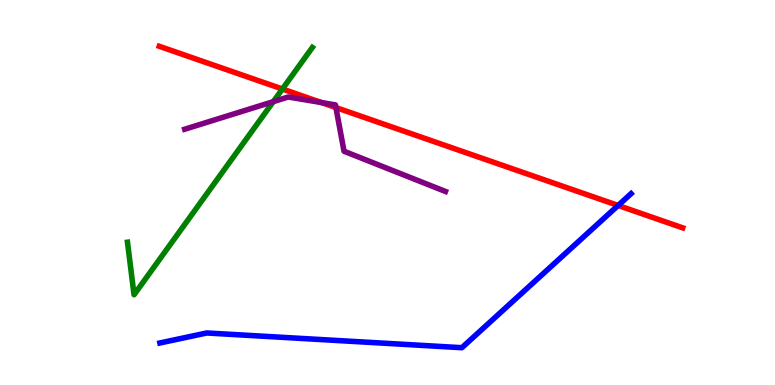[{'lines': ['blue', 'red'], 'intersections': [{'x': 7.98, 'y': 4.66}]}, {'lines': ['green', 'red'], 'intersections': [{'x': 3.64, 'y': 7.69}]}, {'lines': ['purple', 'red'], 'intersections': [{'x': 4.15, 'y': 7.34}, {'x': 4.33, 'y': 7.21}]}, {'lines': ['blue', 'green'], 'intersections': []}, {'lines': ['blue', 'purple'], 'intersections': []}, {'lines': ['green', 'purple'], 'intersections': [{'x': 3.53, 'y': 7.36}]}]